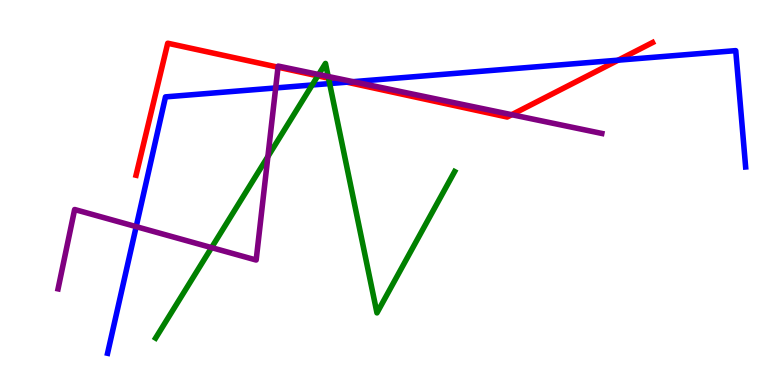[{'lines': ['blue', 'red'], 'intersections': [{'x': 4.48, 'y': 7.87}, {'x': 7.98, 'y': 8.44}]}, {'lines': ['green', 'red'], 'intersections': [{'x': 4.1, 'y': 8.03}, {'x': 4.24, 'y': 7.97}]}, {'lines': ['purple', 'red'], 'intersections': [{'x': 3.59, 'y': 8.25}, {'x': 6.6, 'y': 7.02}]}, {'lines': ['blue', 'green'], 'intersections': [{'x': 4.03, 'y': 7.79}, {'x': 4.25, 'y': 7.83}]}, {'lines': ['blue', 'purple'], 'intersections': [{'x': 1.76, 'y': 4.11}, {'x': 3.56, 'y': 7.72}, {'x': 4.56, 'y': 7.88}]}, {'lines': ['green', 'purple'], 'intersections': [{'x': 2.73, 'y': 3.57}, {'x': 3.46, 'y': 5.93}, {'x': 4.11, 'y': 8.06}, {'x': 4.23, 'y': 8.01}]}]